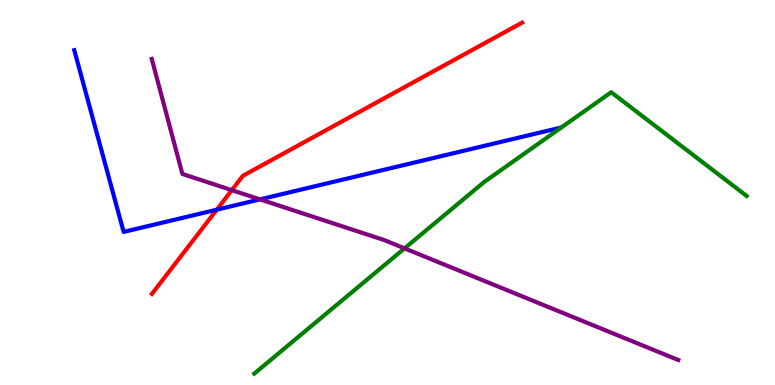[{'lines': ['blue', 'red'], 'intersections': [{'x': 2.8, 'y': 4.55}]}, {'lines': ['green', 'red'], 'intersections': []}, {'lines': ['purple', 'red'], 'intersections': [{'x': 2.99, 'y': 5.06}]}, {'lines': ['blue', 'green'], 'intersections': []}, {'lines': ['blue', 'purple'], 'intersections': [{'x': 3.35, 'y': 4.82}]}, {'lines': ['green', 'purple'], 'intersections': [{'x': 5.22, 'y': 3.55}]}]